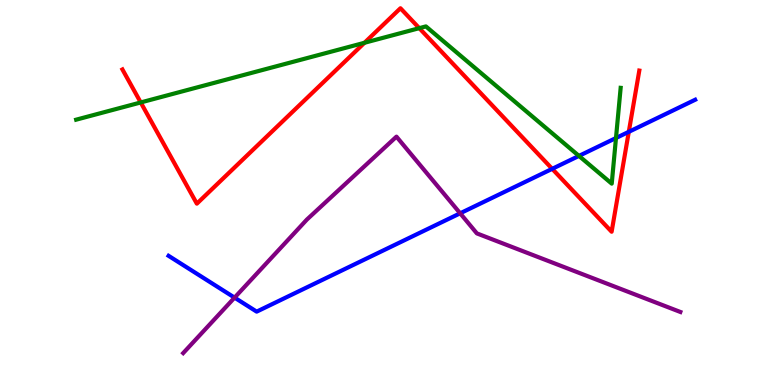[{'lines': ['blue', 'red'], 'intersections': [{'x': 7.13, 'y': 5.61}, {'x': 8.11, 'y': 6.58}]}, {'lines': ['green', 'red'], 'intersections': [{'x': 1.82, 'y': 7.34}, {'x': 4.7, 'y': 8.89}, {'x': 5.41, 'y': 9.27}]}, {'lines': ['purple', 'red'], 'intersections': []}, {'lines': ['blue', 'green'], 'intersections': [{'x': 7.47, 'y': 5.95}, {'x': 7.95, 'y': 6.42}]}, {'lines': ['blue', 'purple'], 'intersections': [{'x': 3.03, 'y': 2.27}, {'x': 5.94, 'y': 4.46}]}, {'lines': ['green', 'purple'], 'intersections': []}]